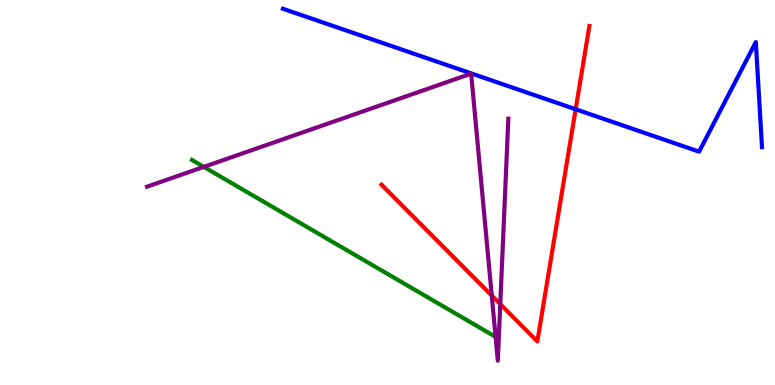[{'lines': ['blue', 'red'], 'intersections': [{'x': 7.43, 'y': 7.16}]}, {'lines': ['green', 'red'], 'intersections': []}, {'lines': ['purple', 'red'], 'intersections': [{'x': 6.35, 'y': 2.32}, {'x': 6.46, 'y': 2.1}]}, {'lines': ['blue', 'green'], 'intersections': []}, {'lines': ['blue', 'purple'], 'intersections': []}, {'lines': ['green', 'purple'], 'intersections': [{'x': 2.63, 'y': 5.67}, {'x': 6.39, 'y': 1.25}]}]